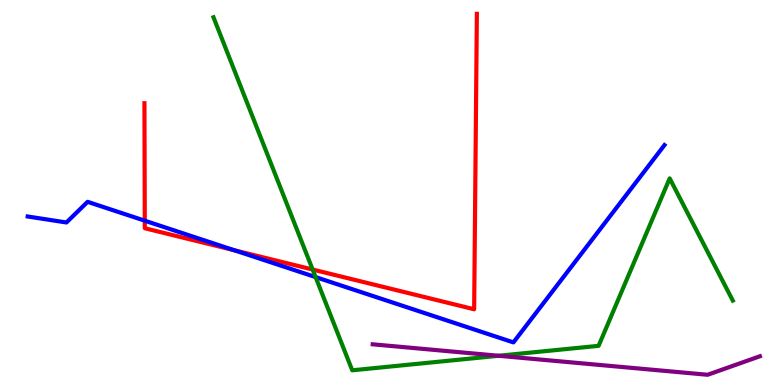[{'lines': ['blue', 'red'], 'intersections': [{'x': 1.87, 'y': 4.27}, {'x': 3.02, 'y': 3.5}]}, {'lines': ['green', 'red'], 'intersections': [{'x': 4.03, 'y': 3.0}]}, {'lines': ['purple', 'red'], 'intersections': []}, {'lines': ['blue', 'green'], 'intersections': [{'x': 4.07, 'y': 2.8}]}, {'lines': ['blue', 'purple'], 'intersections': []}, {'lines': ['green', 'purple'], 'intersections': [{'x': 6.43, 'y': 0.759}]}]